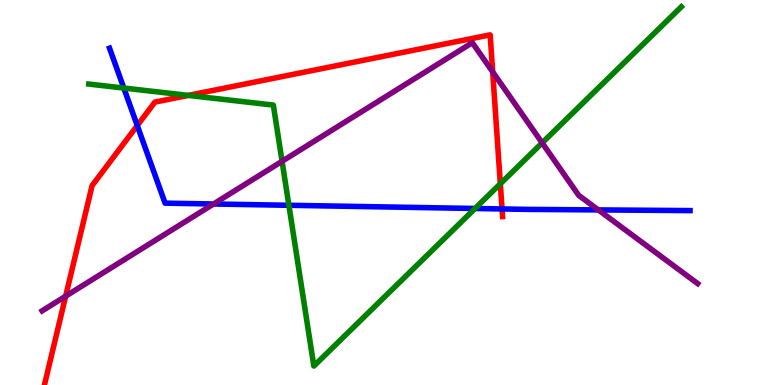[{'lines': ['blue', 'red'], 'intersections': [{'x': 1.77, 'y': 6.74}, {'x': 6.48, 'y': 4.57}]}, {'lines': ['green', 'red'], 'intersections': [{'x': 2.43, 'y': 7.52}, {'x': 6.46, 'y': 5.23}]}, {'lines': ['purple', 'red'], 'intersections': [{'x': 0.847, 'y': 2.31}, {'x': 6.36, 'y': 8.13}]}, {'lines': ['blue', 'green'], 'intersections': [{'x': 1.6, 'y': 7.71}, {'x': 3.73, 'y': 4.67}, {'x': 6.13, 'y': 4.58}]}, {'lines': ['blue', 'purple'], 'intersections': [{'x': 2.76, 'y': 4.7}, {'x': 7.72, 'y': 4.55}]}, {'lines': ['green', 'purple'], 'intersections': [{'x': 3.64, 'y': 5.81}, {'x': 7.0, 'y': 6.29}]}]